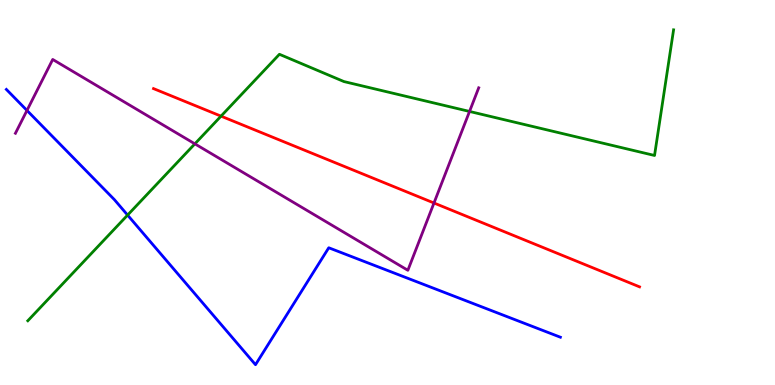[{'lines': ['blue', 'red'], 'intersections': []}, {'lines': ['green', 'red'], 'intersections': [{'x': 2.85, 'y': 6.98}]}, {'lines': ['purple', 'red'], 'intersections': [{'x': 5.6, 'y': 4.73}]}, {'lines': ['blue', 'green'], 'intersections': [{'x': 1.65, 'y': 4.41}]}, {'lines': ['blue', 'purple'], 'intersections': [{'x': 0.348, 'y': 7.13}]}, {'lines': ['green', 'purple'], 'intersections': [{'x': 2.51, 'y': 6.26}, {'x': 6.06, 'y': 7.11}]}]